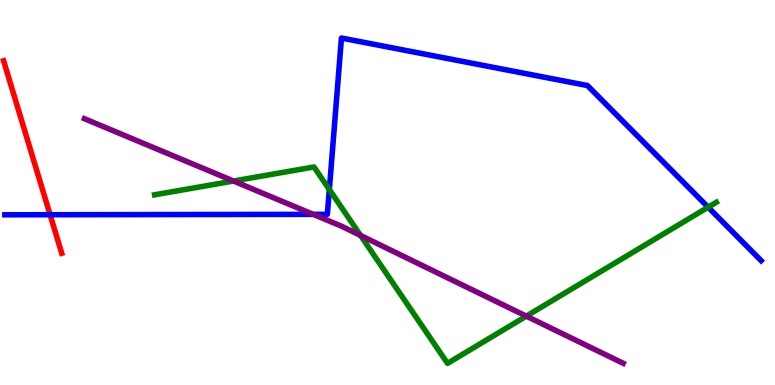[{'lines': ['blue', 'red'], 'intersections': [{'x': 0.646, 'y': 4.42}]}, {'lines': ['green', 'red'], 'intersections': []}, {'lines': ['purple', 'red'], 'intersections': []}, {'lines': ['blue', 'green'], 'intersections': [{'x': 4.25, 'y': 5.08}, {'x': 9.14, 'y': 4.62}]}, {'lines': ['blue', 'purple'], 'intersections': [{'x': 4.04, 'y': 4.43}]}, {'lines': ['green', 'purple'], 'intersections': [{'x': 3.01, 'y': 5.3}, {'x': 4.65, 'y': 3.88}, {'x': 6.79, 'y': 1.79}]}]